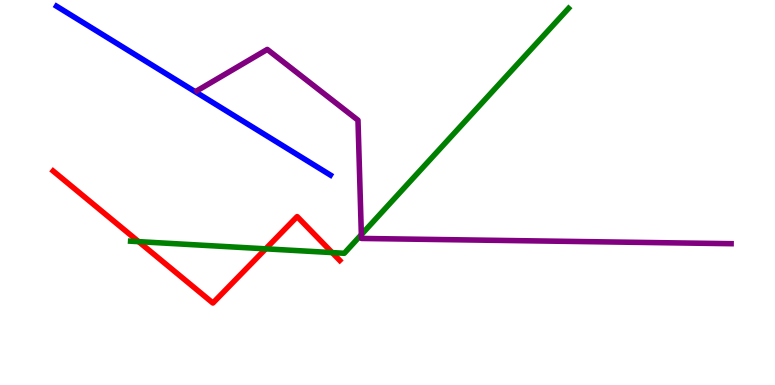[{'lines': ['blue', 'red'], 'intersections': []}, {'lines': ['green', 'red'], 'intersections': [{'x': 1.79, 'y': 3.72}, {'x': 3.43, 'y': 3.54}, {'x': 4.29, 'y': 3.44}]}, {'lines': ['purple', 'red'], 'intersections': []}, {'lines': ['blue', 'green'], 'intersections': []}, {'lines': ['blue', 'purple'], 'intersections': []}, {'lines': ['green', 'purple'], 'intersections': [{'x': 4.66, 'y': 3.91}]}]